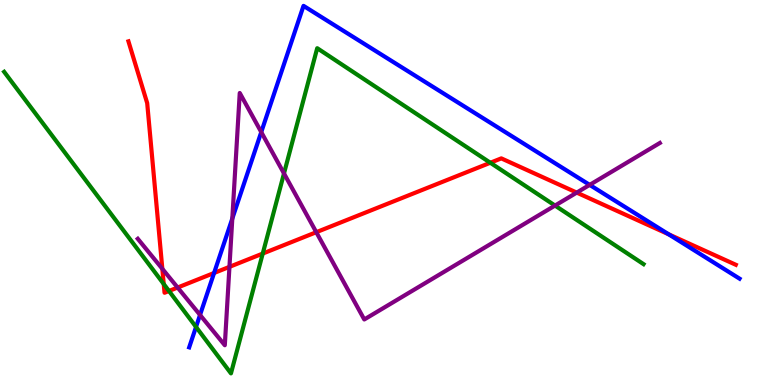[{'lines': ['blue', 'red'], 'intersections': [{'x': 2.76, 'y': 2.91}, {'x': 8.63, 'y': 3.91}]}, {'lines': ['green', 'red'], 'intersections': [{'x': 2.11, 'y': 2.62}, {'x': 2.18, 'y': 2.44}, {'x': 3.39, 'y': 3.41}, {'x': 6.33, 'y': 5.77}]}, {'lines': ['purple', 'red'], 'intersections': [{'x': 2.09, 'y': 3.02}, {'x': 2.29, 'y': 2.53}, {'x': 2.96, 'y': 3.07}, {'x': 4.08, 'y': 3.97}, {'x': 7.44, 'y': 5.0}]}, {'lines': ['blue', 'green'], 'intersections': [{'x': 2.53, 'y': 1.51}]}, {'lines': ['blue', 'purple'], 'intersections': [{'x': 2.58, 'y': 1.82}, {'x': 3.0, 'y': 4.32}, {'x': 3.37, 'y': 6.57}, {'x': 7.61, 'y': 5.2}]}, {'lines': ['green', 'purple'], 'intersections': [{'x': 3.66, 'y': 5.49}, {'x': 7.16, 'y': 4.66}]}]